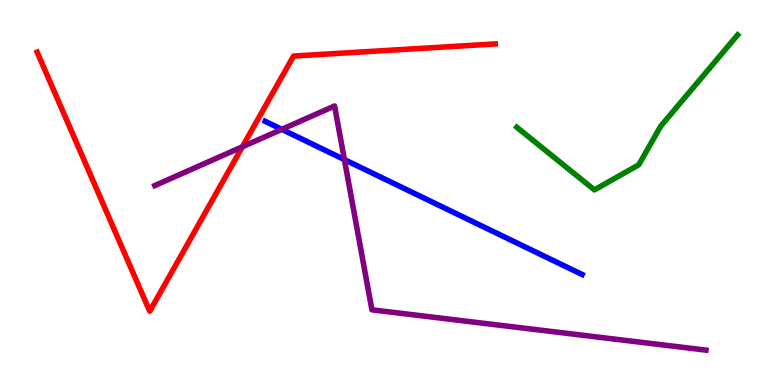[{'lines': ['blue', 'red'], 'intersections': []}, {'lines': ['green', 'red'], 'intersections': []}, {'lines': ['purple', 'red'], 'intersections': [{'x': 3.13, 'y': 6.19}]}, {'lines': ['blue', 'green'], 'intersections': []}, {'lines': ['blue', 'purple'], 'intersections': [{'x': 3.64, 'y': 6.64}, {'x': 4.44, 'y': 5.85}]}, {'lines': ['green', 'purple'], 'intersections': []}]